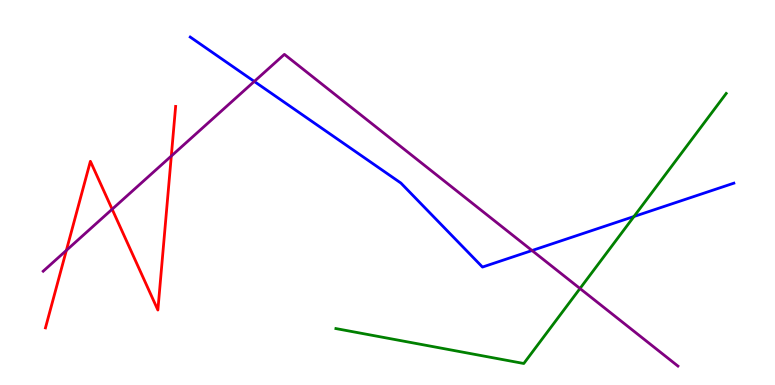[{'lines': ['blue', 'red'], 'intersections': []}, {'lines': ['green', 'red'], 'intersections': []}, {'lines': ['purple', 'red'], 'intersections': [{'x': 0.856, 'y': 3.5}, {'x': 1.45, 'y': 4.57}, {'x': 2.21, 'y': 5.95}]}, {'lines': ['blue', 'green'], 'intersections': [{'x': 8.18, 'y': 4.38}]}, {'lines': ['blue', 'purple'], 'intersections': [{'x': 3.28, 'y': 7.88}, {'x': 6.86, 'y': 3.49}]}, {'lines': ['green', 'purple'], 'intersections': [{'x': 7.48, 'y': 2.51}]}]